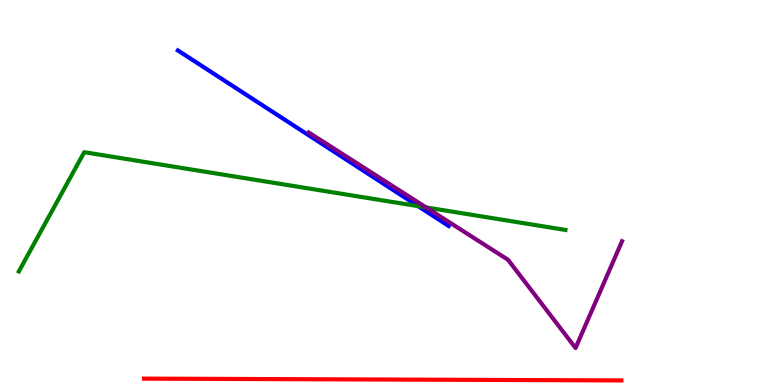[{'lines': ['blue', 'red'], 'intersections': []}, {'lines': ['green', 'red'], 'intersections': []}, {'lines': ['purple', 'red'], 'intersections': []}, {'lines': ['blue', 'green'], 'intersections': [{'x': 5.39, 'y': 4.65}]}, {'lines': ['blue', 'purple'], 'intersections': []}, {'lines': ['green', 'purple'], 'intersections': [{'x': 5.5, 'y': 4.61}]}]